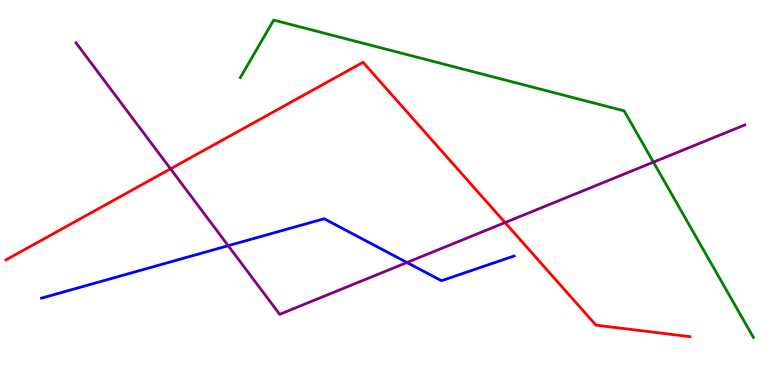[{'lines': ['blue', 'red'], 'intersections': []}, {'lines': ['green', 'red'], 'intersections': []}, {'lines': ['purple', 'red'], 'intersections': [{'x': 2.2, 'y': 5.61}, {'x': 6.52, 'y': 4.22}]}, {'lines': ['blue', 'green'], 'intersections': []}, {'lines': ['blue', 'purple'], 'intersections': [{'x': 2.94, 'y': 3.62}, {'x': 5.25, 'y': 3.18}]}, {'lines': ['green', 'purple'], 'intersections': [{'x': 8.43, 'y': 5.79}]}]